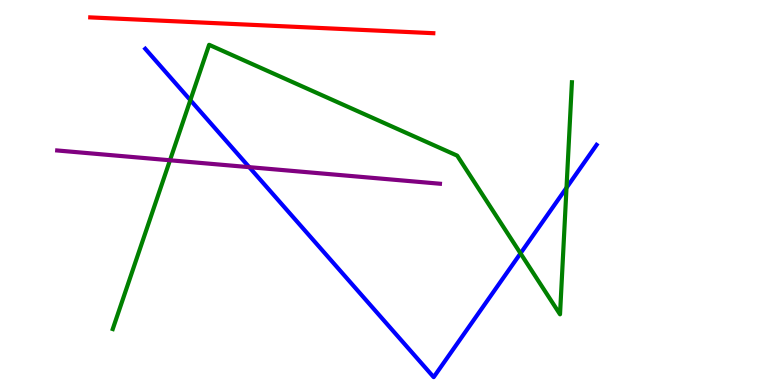[{'lines': ['blue', 'red'], 'intersections': []}, {'lines': ['green', 'red'], 'intersections': []}, {'lines': ['purple', 'red'], 'intersections': []}, {'lines': ['blue', 'green'], 'intersections': [{'x': 2.46, 'y': 7.4}, {'x': 6.72, 'y': 3.42}, {'x': 7.31, 'y': 5.12}]}, {'lines': ['blue', 'purple'], 'intersections': [{'x': 3.22, 'y': 5.66}]}, {'lines': ['green', 'purple'], 'intersections': [{'x': 2.19, 'y': 5.84}]}]